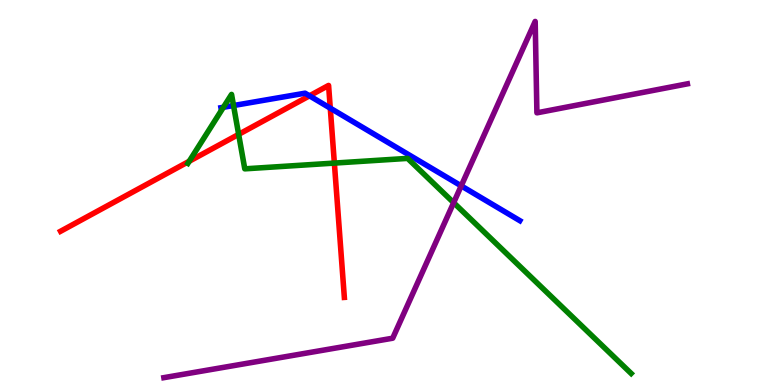[{'lines': ['blue', 'red'], 'intersections': [{'x': 3.99, 'y': 7.51}, {'x': 4.26, 'y': 7.19}]}, {'lines': ['green', 'red'], 'intersections': [{'x': 2.44, 'y': 5.81}, {'x': 3.08, 'y': 6.51}, {'x': 4.31, 'y': 5.76}]}, {'lines': ['purple', 'red'], 'intersections': []}, {'lines': ['blue', 'green'], 'intersections': [{'x': 2.88, 'y': 7.21}, {'x': 3.01, 'y': 7.26}]}, {'lines': ['blue', 'purple'], 'intersections': [{'x': 5.95, 'y': 5.17}]}, {'lines': ['green', 'purple'], 'intersections': [{'x': 5.85, 'y': 4.74}]}]